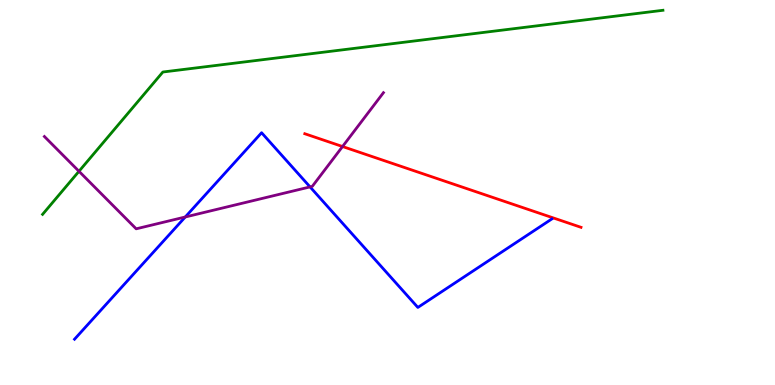[{'lines': ['blue', 'red'], 'intersections': []}, {'lines': ['green', 'red'], 'intersections': []}, {'lines': ['purple', 'red'], 'intersections': [{'x': 4.42, 'y': 6.19}]}, {'lines': ['blue', 'green'], 'intersections': []}, {'lines': ['blue', 'purple'], 'intersections': [{'x': 2.39, 'y': 4.36}, {'x': 4.0, 'y': 5.15}]}, {'lines': ['green', 'purple'], 'intersections': [{'x': 1.02, 'y': 5.55}]}]